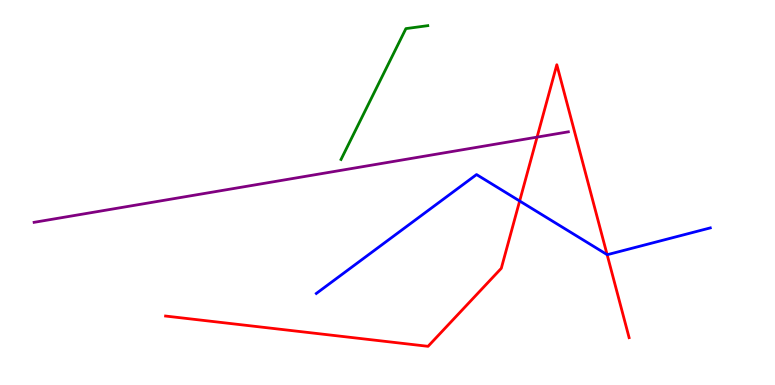[{'lines': ['blue', 'red'], 'intersections': [{'x': 6.71, 'y': 4.78}, {'x': 7.83, 'y': 3.39}]}, {'lines': ['green', 'red'], 'intersections': []}, {'lines': ['purple', 'red'], 'intersections': [{'x': 6.93, 'y': 6.44}]}, {'lines': ['blue', 'green'], 'intersections': []}, {'lines': ['blue', 'purple'], 'intersections': []}, {'lines': ['green', 'purple'], 'intersections': []}]